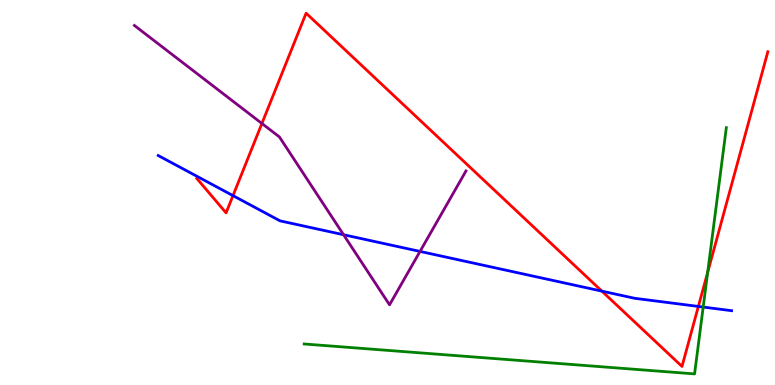[{'lines': ['blue', 'red'], 'intersections': [{'x': 3.01, 'y': 4.92}, {'x': 7.77, 'y': 2.44}, {'x': 9.01, 'y': 2.04}]}, {'lines': ['green', 'red'], 'intersections': [{'x': 9.13, 'y': 2.93}]}, {'lines': ['purple', 'red'], 'intersections': [{'x': 3.38, 'y': 6.79}]}, {'lines': ['blue', 'green'], 'intersections': [{'x': 9.07, 'y': 2.02}]}, {'lines': ['blue', 'purple'], 'intersections': [{'x': 4.43, 'y': 3.9}, {'x': 5.42, 'y': 3.47}]}, {'lines': ['green', 'purple'], 'intersections': []}]